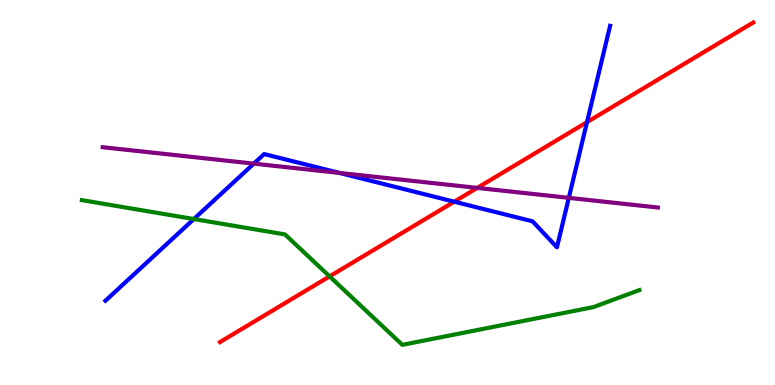[{'lines': ['blue', 'red'], 'intersections': [{'x': 5.86, 'y': 4.76}, {'x': 7.57, 'y': 6.83}]}, {'lines': ['green', 'red'], 'intersections': [{'x': 4.25, 'y': 2.82}]}, {'lines': ['purple', 'red'], 'intersections': [{'x': 6.16, 'y': 5.12}]}, {'lines': ['blue', 'green'], 'intersections': [{'x': 2.5, 'y': 4.31}]}, {'lines': ['blue', 'purple'], 'intersections': [{'x': 3.27, 'y': 5.75}, {'x': 4.38, 'y': 5.51}, {'x': 7.34, 'y': 4.86}]}, {'lines': ['green', 'purple'], 'intersections': []}]